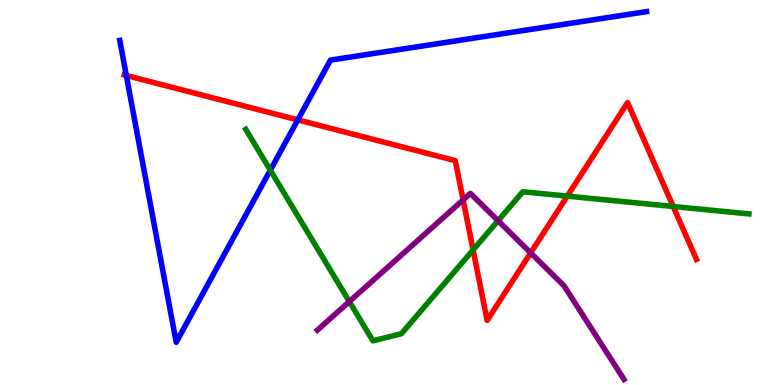[{'lines': ['blue', 'red'], 'intersections': [{'x': 1.63, 'y': 8.04}, {'x': 3.84, 'y': 6.89}]}, {'lines': ['green', 'red'], 'intersections': [{'x': 6.1, 'y': 3.51}, {'x': 7.32, 'y': 4.91}, {'x': 8.69, 'y': 4.64}]}, {'lines': ['purple', 'red'], 'intersections': [{'x': 5.98, 'y': 4.81}, {'x': 6.85, 'y': 3.43}]}, {'lines': ['blue', 'green'], 'intersections': [{'x': 3.49, 'y': 5.58}]}, {'lines': ['blue', 'purple'], 'intersections': []}, {'lines': ['green', 'purple'], 'intersections': [{'x': 4.51, 'y': 2.17}, {'x': 6.43, 'y': 4.27}]}]